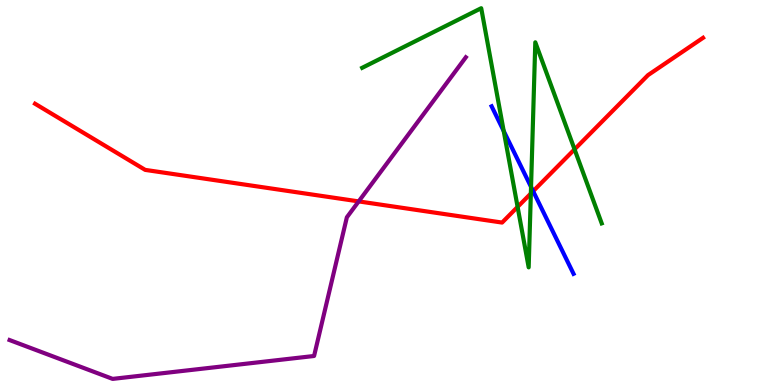[{'lines': ['blue', 'red'], 'intersections': [{'x': 6.88, 'y': 5.03}]}, {'lines': ['green', 'red'], 'intersections': [{'x': 6.68, 'y': 4.63}, {'x': 6.85, 'y': 4.97}, {'x': 7.41, 'y': 6.12}]}, {'lines': ['purple', 'red'], 'intersections': [{'x': 4.63, 'y': 4.77}]}, {'lines': ['blue', 'green'], 'intersections': [{'x': 6.5, 'y': 6.6}, {'x': 6.85, 'y': 5.14}]}, {'lines': ['blue', 'purple'], 'intersections': []}, {'lines': ['green', 'purple'], 'intersections': []}]